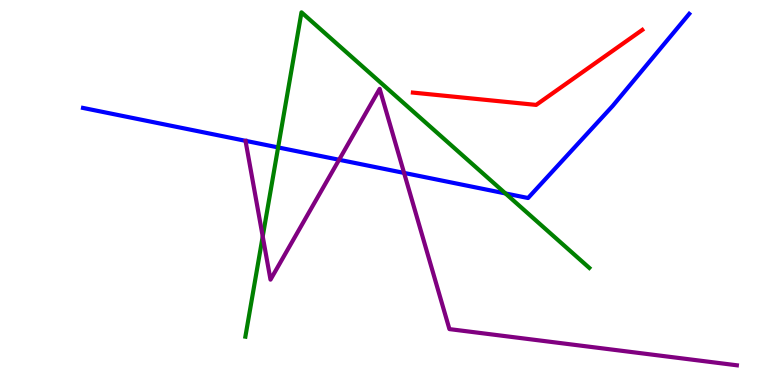[{'lines': ['blue', 'red'], 'intersections': []}, {'lines': ['green', 'red'], 'intersections': []}, {'lines': ['purple', 'red'], 'intersections': []}, {'lines': ['blue', 'green'], 'intersections': [{'x': 3.59, 'y': 6.17}, {'x': 6.52, 'y': 4.98}]}, {'lines': ['blue', 'purple'], 'intersections': [{'x': 4.38, 'y': 5.85}, {'x': 5.21, 'y': 5.51}]}, {'lines': ['green', 'purple'], 'intersections': [{'x': 3.39, 'y': 3.86}]}]